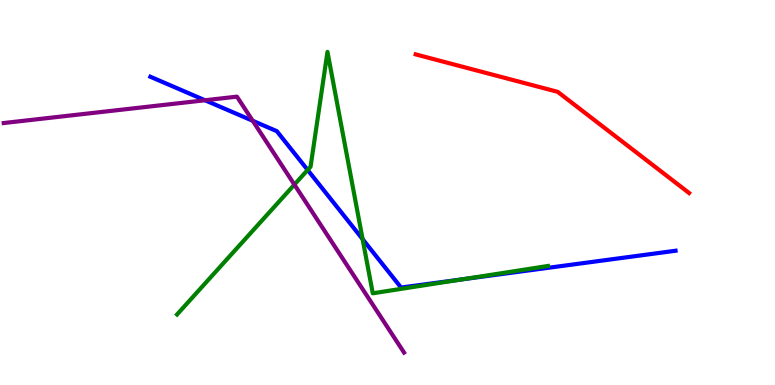[{'lines': ['blue', 'red'], 'intersections': []}, {'lines': ['green', 'red'], 'intersections': []}, {'lines': ['purple', 'red'], 'intersections': []}, {'lines': ['blue', 'green'], 'intersections': [{'x': 3.97, 'y': 5.59}, {'x': 4.68, 'y': 3.79}, {'x': 5.97, 'y': 2.74}]}, {'lines': ['blue', 'purple'], 'intersections': [{'x': 2.65, 'y': 7.4}, {'x': 3.26, 'y': 6.86}]}, {'lines': ['green', 'purple'], 'intersections': [{'x': 3.8, 'y': 5.2}]}]